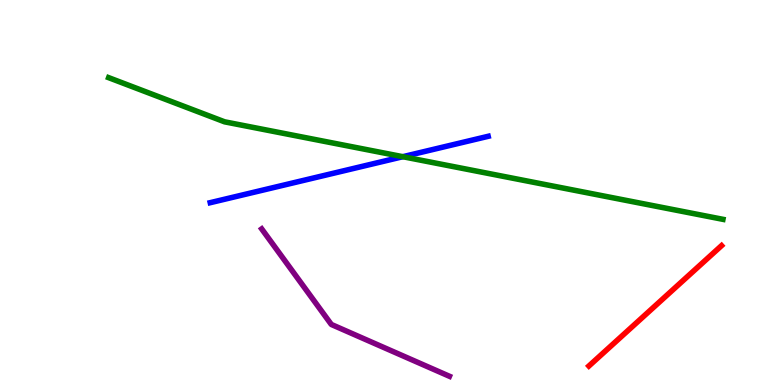[{'lines': ['blue', 'red'], 'intersections': []}, {'lines': ['green', 'red'], 'intersections': []}, {'lines': ['purple', 'red'], 'intersections': []}, {'lines': ['blue', 'green'], 'intersections': [{'x': 5.2, 'y': 5.93}]}, {'lines': ['blue', 'purple'], 'intersections': []}, {'lines': ['green', 'purple'], 'intersections': []}]